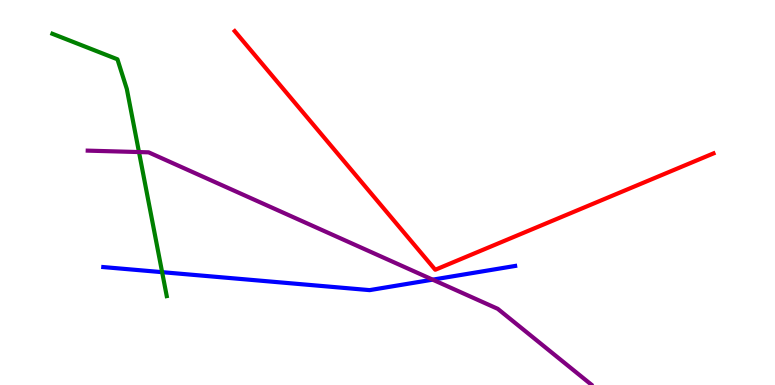[{'lines': ['blue', 'red'], 'intersections': []}, {'lines': ['green', 'red'], 'intersections': []}, {'lines': ['purple', 'red'], 'intersections': []}, {'lines': ['blue', 'green'], 'intersections': [{'x': 2.09, 'y': 2.93}]}, {'lines': ['blue', 'purple'], 'intersections': [{'x': 5.58, 'y': 2.74}]}, {'lines': ['green', 'purple'], 'intersections': [{'x': 1.79, 'y': 6.05}]}]